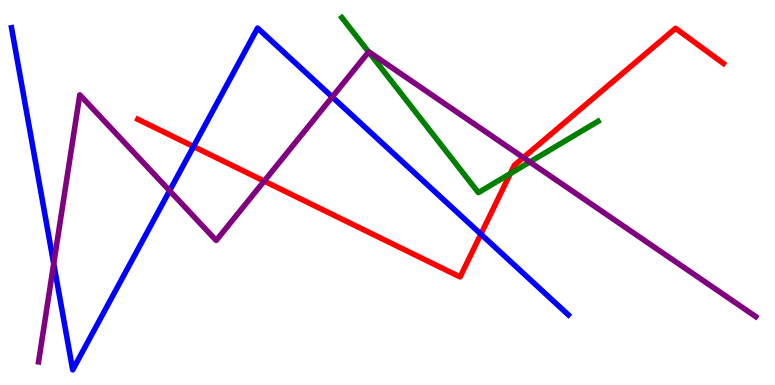[{'lines': ['blue', 'red'], 'intersections': [{'x': 2.5, 'y': 6.19}, {'x': 6.21, 'y': 3.92}]}, {'lines': ['green', 'red'], 'intersections': [{'x': 6.59, 'y': 5.49}]}, {'lines': ['purple', 'red'], 'intersections': [{'x': 3.41, 'y': 5.3}, {'x': 6.75, 'y': 5.91}]}, {'lines': ['blue', 'green'], 'intersections': []}, {'lines': ['blue', 'purple'], 'intersections': [{'x': 0.693, 'y': 3.15}, {'x': 2.19, 'y': 5.05}, {'x': 4.29, 'y': 7.48}]}, {'lines': ['green', 'purple'], 'intersections': [{'x': 4.76, 'y': 8.65}, {'x': 6.84, 'y': 5.79}]}]